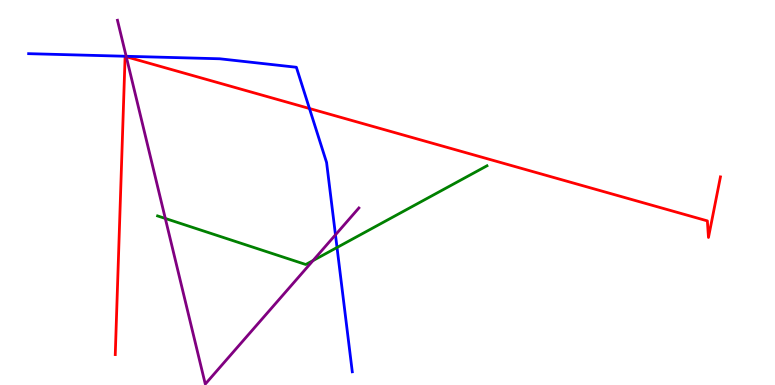[{'lines': ['blue', 'red'], 'intersections': [{'x': 3.99, 'y': 7.18}]}, {'lines': ['green', 'red'], 'intersections': []}, {'lines': ['purple', 'red'], 'intersections': [{'x': 1.63, 'y': 8.53}]}, {'lines': ['blue', 'green'], 'intersections': [{'x': 4.35, 'y': 3.57}]}, {'lines': ['blue', 'purple'], 'intersections': [{'x': 1.63, 'y': 8.54}, {'x': 4.33, 'y': 3.9}]}, {'lines': ['green', 'purple'], 'intersections': [{'x': 2.13, 'y': 4.33}, {'x': 4.04, 'y': 3.23}]}]